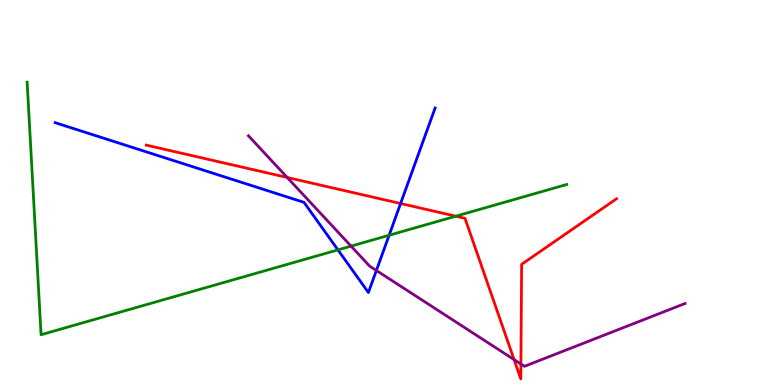[{'lines': ['blue', 'red'], 'intersections': [{'x': 5.17, 'y': 4.71}]}, {'lines': ['green', 'red'], 'intersections': [{'x': 5.88, 'y': 4.38}]}, {'lines': ['purple', 'red'], 'intersections': [{'x': 3.71, 'y': 5.39}, {'x': 6.63, 'y': 0.66}, {'x': 6.72, 'y': 0.545}]}, {'lines': ['blue', 'green'], 'intersections': [{'x': 4.36, 'y': 3.51}, {'x': 5.02, 'y': 3.89}]}, {'lines': ['blue', 'purple'], 'intersections': [{'x': 4.86, 'y': 2.97}]}, {'lines': ['green', 'purple'], 'intersections': [{'x': 4.53, 'y': 3.61}]}]